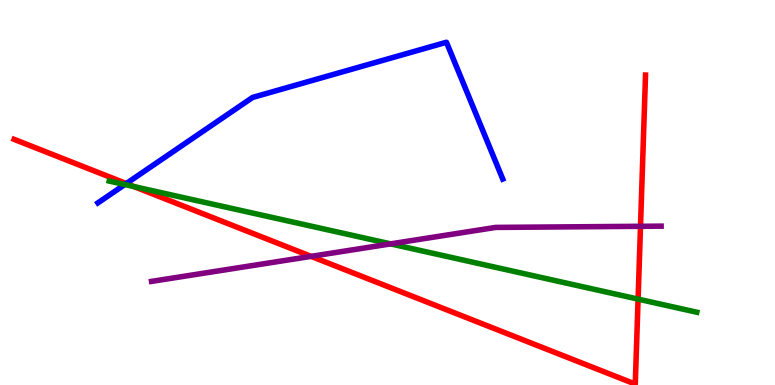[{'lines': ['blue', 'red'], 'intersections': [{'x': 1.63, 'y': 5.23}]}, {'lines': ['green', 'red'], 'intersections': [{'x': 1.73, 'y': 5.15}, {'x': 8.23, 'y': 2.23}]}, {'lines': ['purple', 'red'], 'intersections': [{'x': 4.01, 'y': 3.34}, {'x': 8.26, 'y': 4.12}]}, {'lines': ['blue', 'green'], 'intersections': [{'x': 1.61, 'y': 5.21}]}, {'lines': ['blue', 'purple'], 'intersections': []}, {'lines': ['green', 'purple'], 'intersections': [{'x': 5.04, 'y': 3.67}]}]